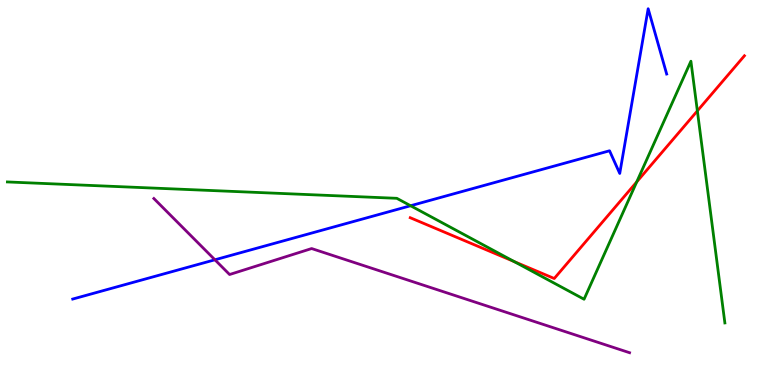[{'lines': ['blue', 'red'], 'intersections': []}, {'lines': ['green', 'red'], 'intersections': [{'x': 6.64, 'y': 3.2}, {'x': 8.22, 'y': 5.28}, {'x': 9.0, 'y': 7.12}]}, {'lines': ['purple', 'red'], 'intersections': []}, {'lines': ['blue', 'green'], 'intersections': [{'x': 5.3, 'y': 4.66}]}, {'lines': ['blue', 'purple'], 'intersections': [{'x': 2.77, 'y': 3.25}]}, {'lines': ['green', 'purple'], 'intersections': []}]